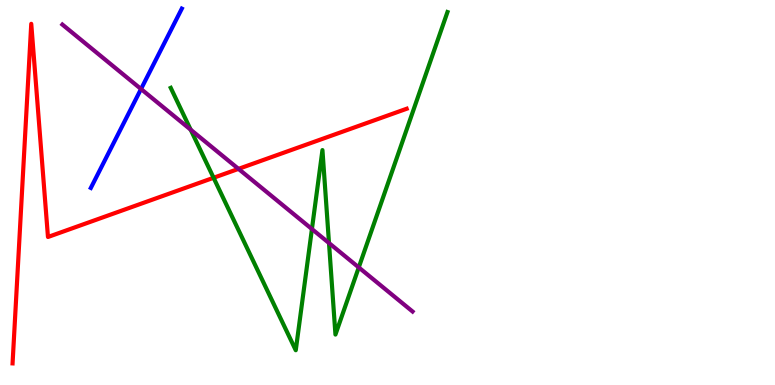[{'lines': ['blue', 'red'], 'intersections': []}, {'lines': ['green', 'red'], 'intersections': [{'x': 2.76, 'y': 5.38}]}, {'lines': ['purple', 'red'], 'intersections': [{'x': 3.08, 'y': 5.61}]}, {'lines': ['blue', 'green'], 'intersections': []}, {'lines': ['blue', 'purple'], 'intersections': [{'x': 1.82, 'y': 7.69}]}, {'lines': ['green', 'purple'], 'intersections': [{'x': 2.46, 'y': 6.63}, {'x': 4.02, 'y': 4.05}, {'x': 4.25, 'y': 3.69}, {'x': 4.63, 'y': 3.05}]}]